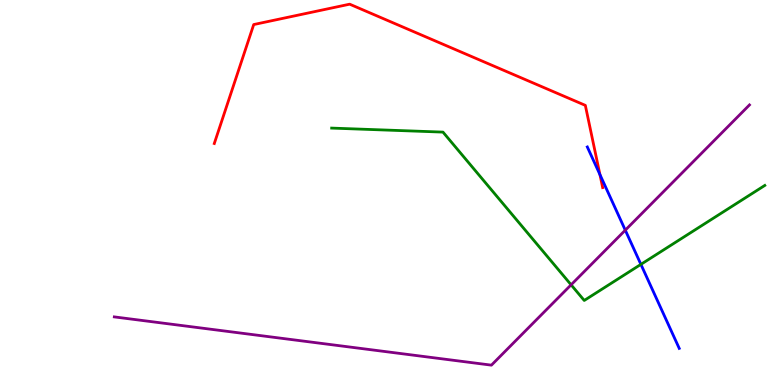[{'lines': ['blue', 'red'], 'intersections': [{'x': 7.74, 'y': 5.47}]}, {'lines': ['green', 'red'], 'intersections': []}, {'lines': ['purple', 'red'], 'intersections': []}, {'lines': ['blue', 'green'], 'intersections': [{'x': 8.27, 'y': 3.13}]}, {'lines': ['blue', 'purple'], 'intersections': [{'x': 8.07, 'y': 4.02}]}, {'lines': ['green', 'purple'], 'intersections': [{'x': 7.37, 'y': 2.6}]}]